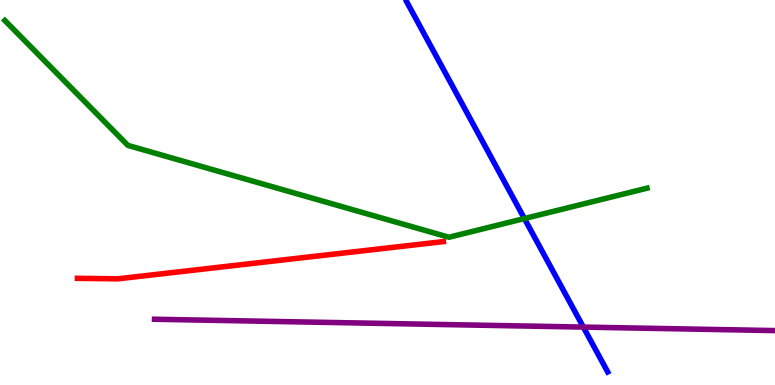[{'lines': ['blue', 'red'], 'intersections': []}, {'lines': ['green', 'red'], 'intersections': []}, {'lines': ['purple', 'red'], 'intersections': []}, {'lines': ['blue', 'green'], 'intersections': [{'x': 6.77, 'y': 4.32}]}, {'lines': ['blue', 'purple'], 'intersections': [{'x': 7.53, 'y': 1.5}]}, {'lines': ['green', 'purple'], 'intersections': []}]